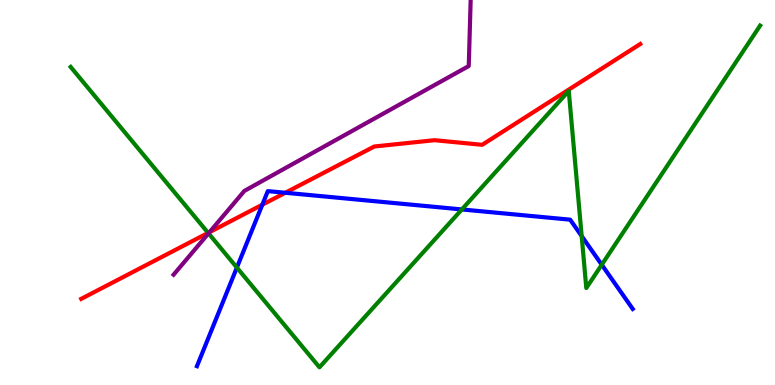[{'lines': ['blue', 'red'], 'intersections': [{'x': 3.38, 'y': 4.68}, {'x': 3.68, 'y': 4.99}]}, {'lines': ['green', 'red'], 'intersections': [{'x': 2.69, 'y': 3.95}]}, {'lines': ['purple', 'red'], 'intersections': [{'x': 2.7, 'y': 3.97}]}, {'lines': ['blue', 'green'], 'intersections': [{'x': 3.06, 'y': 3.05}, {'x': 5.96, 'y': 4.56}, {'x': 7.51, 'y': 3.87}, {'x': 7.76, 'y': 3.12}]}, {'lines': ['blue', 'purple'], 'intersections': []}, {'lines': ['green', 'purple'], 'intersections': [{'x': 2.69, 'y': 3.94}]}]